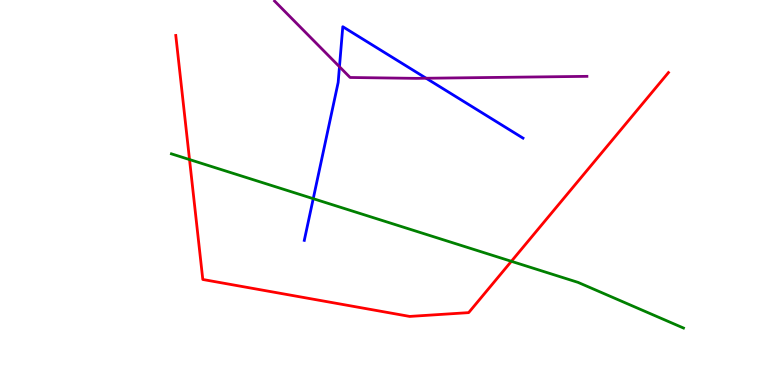[{'lines': ['blue', 'red'], 'intersections': []}, {'lines': ['green', 'red'], 'intersections': [{'x': 2.45, 'y': 5.86}, {'x': 6.6, 'y': 3.21}]}, {'lines': ['purple', 'red'], 'intersections': []}, {'lines': ['blue', 'green'], 'intersections': [{'x': 4.04, 'y': 4.84}]}, {'lines': ['blue', 'purple'], 'intersections': [{'x': 4.38, 'y': 8.27}, {'x': 5.5, 'y': 7.97}]}, {'lines': ['green', 'purple'], 'intersections': []}]